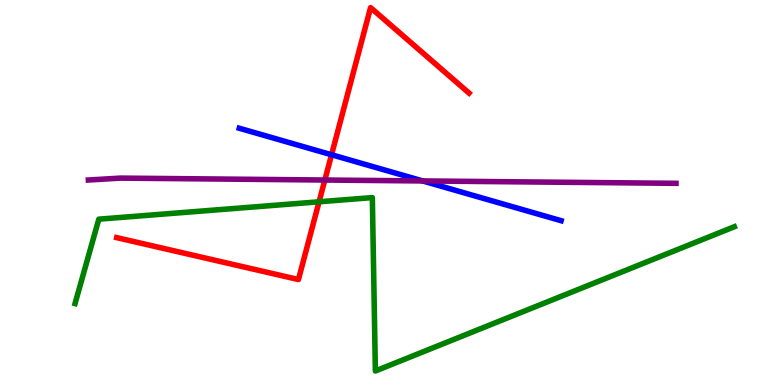[{'lines': ['blue', 'red'], 'intersections': [{'x': 4.28, 'y': 5.98}]}, {'lines': ['green', 'red'], 'intersections': [{'x': 4.12, 'y': 4.76}]}, {'lines': ['purple', 'red'], 'intersections': [{'x': 4.19, 'y': 5.32}]}, {'lines': ['blue', 'green'], 'intersections': []}, {'lines': ['blue', 'purple'], 'intersections': [{'x': 5.45, 'y': 5.3}]}, {'lines': ['green', 'purple'], 'intersections': []}]